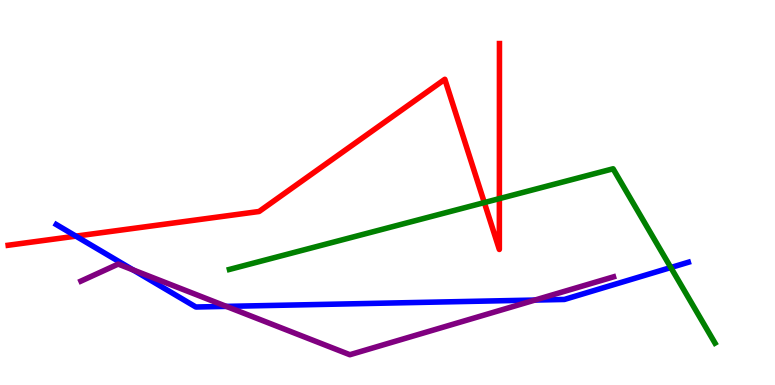[{'lines': ['blue', 'red'], 'intersections': [{'x': 0.98, 'y': 3.87}]}, {'lines': ['green', 'red'], 'intersections': [{'x': 6.25, 'y': 4.74}, {'x': 6.44, 'y': 4.84}]}, {'lines': ['purple', 'red'], 'intersections': []}, {'lines': ['blue', 'green'], 'intersections': [{'x': 8.66, 'y': 3.05}]}, {'lines': ['blue', 'purple'], 'intersections': [{'x': 1.72, 'y': 2.99}, {'x': 2.92, 'y': 2.04}, {'x': 6.9, 'y': 2.21}]}, {'lines': ['green', 'purple'], 'intersections': []}]